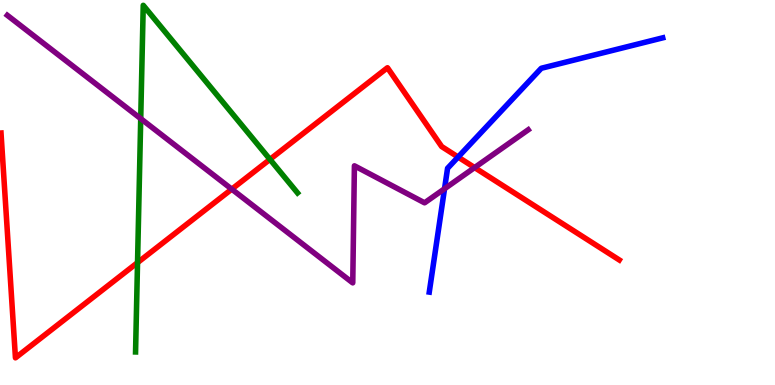[{'lines': ['blue', 'red'], 'intersections': [{'x': 5.91, 'y': 5.92}]}, {'lines': ['green', 'red'], 'intersections': [{'x': 1.77, 'y': 3.18}, {'x': 3.48, 'y': 5.86}]}, {'lines': ['purple', 'red'], 'intersections': [{'x': 2.99, 'y': 5.09}, {'x': 6.12, 'y': 5.65}]}, {'lines': ['blue', 'green'], 'intersections': []}, {'lines': ['blue', 'purple'], 'intersections': [{'x': 5.74, 'y': 5.1}]}, {'lines': ['green', 'purple'], 'intersections': [{'x': 1.82, 'y': 6.92}]}]